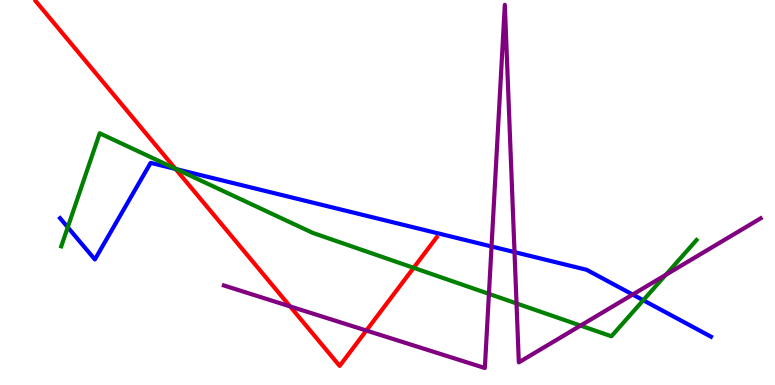[{'lines': ['blue', 'red'], 'intersections': [{'x': 2.27, 'y': 5.61}]}, {'lines': ['green', 'red'], 'intersections': [{'x': 2.26, 'y': 5.62}, {'x': 5.34, 'y': 3.04}]}, {'lines': ['purple', 'red'], 'intersections': [{'x': 3.74, 'y': 2.04}, {'x': 4.73, 'y': 1.41}]}, {'lines': ['blue', 'green'], 'intersections': [{'x': 0.874, 'y': 4.1}, {'x': 2.28, 'y': 5.61}, {'x': 8.3, 'y': 2.2}]}, {'lines': ['blue', 'purple'], 'intersections': [{'x': 6.34, 'y': 3.6}, {'x': 6.64, 'y': 3.45}, {'x': 8.16, 'y': 2.35}]}, {'lines': ['green', 'purple'], 'intersections': [{'x': 6.31, 'y': 2.37}, {'x': 6.66, 'y': 2.12}, {'x': 7.49, 'y': 1.54}, {'x': 8.59, 'y': 2.86}]}]